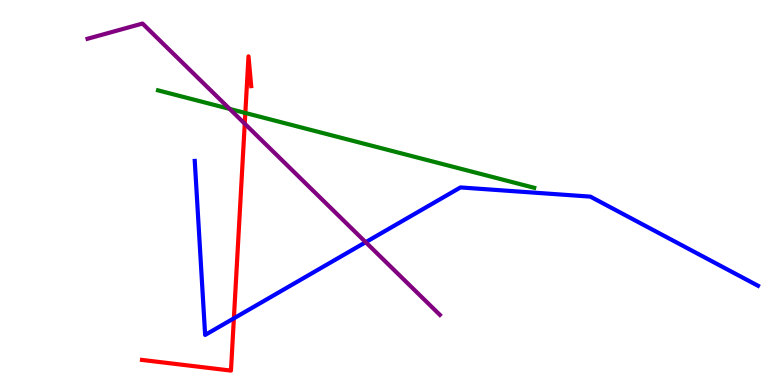[{'lines': ['blue', 'red'], 'intersections': [{'x': 3.02, 'y': 1.73}]}, {'lines': ['green', 'red'], 'intersections': [{'x': 3.17, 'y': 7.07}]}, {'lines': ['purple', 'red'], 'intersections': [{'x': 3.16, 'y': 6.79}]}, {'lines': ['blue', 'green'], 'intersections': []}, {'lines': ['blue', 'purple'], 'intersections': [{'x': 4.72, 'y': 3.71}]}, {'lines': ['green', 'purple'], 'intersections': [{'x': 2.96, 'y': 7.17}]}]